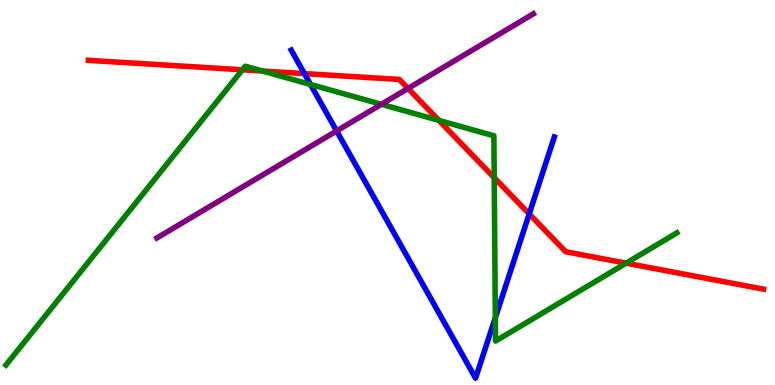[{'lines': ['blue', 'red'], 'intersections': [{'x': 3.93, 'y': 8.09}, {'x': 6.83, 'y': 4.44}]}, {'lines': ['green', 'red'], 'intersections': [{'x': 3.13, 'y': 8.19}, {'x': 3.39, 'y': 8.16}, {'x': 5.66, 'y': 6.87}, {'x': 6.38, 'y': 5.38}, {'x': 8.08, 'y': 3.16}]}, {'lines': ['purple', 'red'], 'intersections': [{'x': 5.26, 'y': 7.7}]}, {'lines': ['blue', 'green'], 'intersections': [{'x': 4.01, 'y': 7.81}, {'x': 6.39, 'y': 1.75}]}, {'lines': ['blue', 'purple'], 'intersections': [{'x': 4.34, 'y': 6.6}]}, {'lines': ['green', 'purple'], 'intersections': [{'x': 4.92, 'y': 7.29}]}]